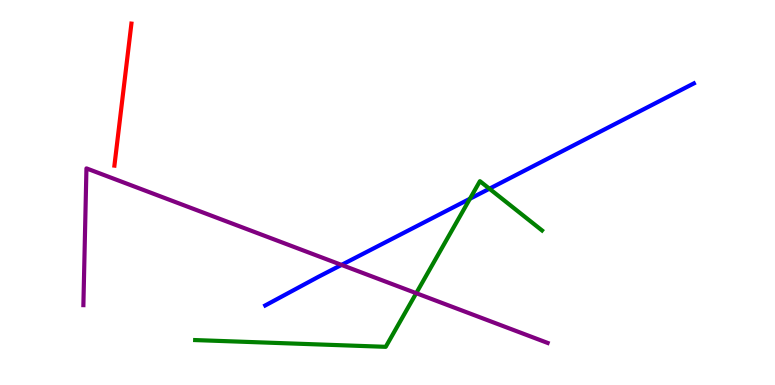[{'lines': ['blue', 'red'], 'intersections': []}, {'lines': ['green', 'red'], 'intersections': []}, {'lines': ['purple', 'red'], 'intersections': []}, {'lines': ['blue', 'green'], 'intersections': [{'x': 6.06, 'y': 4.84}, {'x': 6.32, 'y': 5.1}]}, {'lines': ['blue', 'purple'], 'intersections': [{'x': 4.41, 'y': 3.12}]}, {'lines': ['green', 'purple'], 'intersections': [{'x': 5.37, 'y': 2.38}]}]